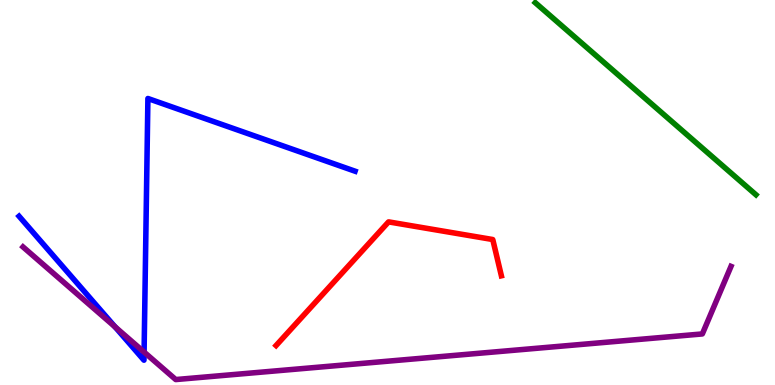[{'lines': ['blue', 'red'], 'intersections': []}, {'lines': ['green', 'red'], 'intersections': []}, {'lines': ['purple', 'red'], 'intersections': []}, {'lines': ['blue', 'green'], 'intersections': []}, {'lines': ['blue', 'purple'], 'intersections': [{'x': 1.48, 'y': 1.51}, {'x': 1.86, 'y': 0.855}]}, {'lines': ['green', 'purple'], 'intersections': []}]